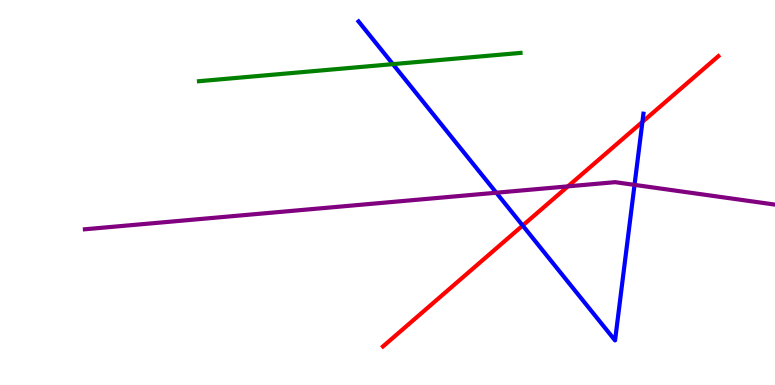[{'lines': ['blue', 'red'], 'intersections': [{'x': 6.74, 'y': 4.14}, {'x': 8.29, 'y': 6.83}]}, {'lines': ['green', 'red'], 'intersections': []}, {'lines': ['purple', 'red'], 'intersections': [{'x': 7.33, 'y': 5.16}]}, {'lines': ['blue', 'green'], 'intersections': [{'x': 5.07, 'y': 8.33}]}, {'lines': ['blue', 'purple'], 'intersections': [{'x': 6.4, 'y': 4.99}, {'x': 8.19, 'y': 5.2}]}, {'lines': ['green', 'purple'], 'intersections': []}]